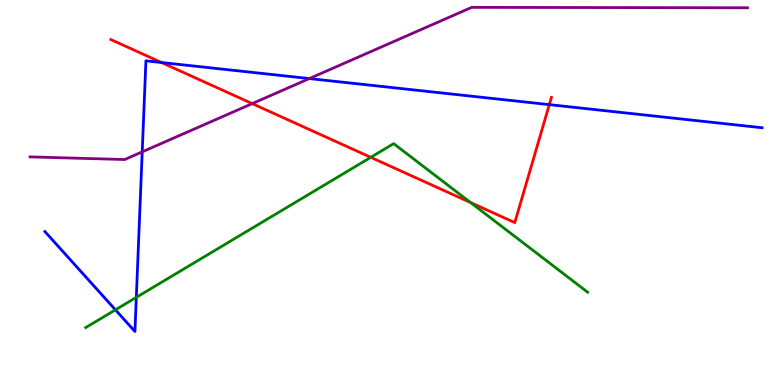[{'lines': ['blue', 'red'], 'intersections': [{'x': 2.08, 'y': 8.38}, {'x': 7.09, 'y': 7.28}]}, {'lines': ['green', 'red'], 'intersections': [{'x': 4.78, 'y': 5.91}, {'x': 6.07, 'y': 4.74}]}, {'lines': ['purple', 'red'], 'intersections': [{'x': 3.25, 'y': 7.31}]}, {'lines': ['blue', 'green'], 'intersections': [{'x': 1.49, 'y': 1.95}, {'x': 1.76, 'y': 2.28}]}, {'lines': ['blue', 'purple'], 'intersections': [{'x': 1.84, 'y': 6.06}, {'x': 3.99, 'y': 7.96}]}, {'lines': ['green', 'purple'], 'intersections': []}]